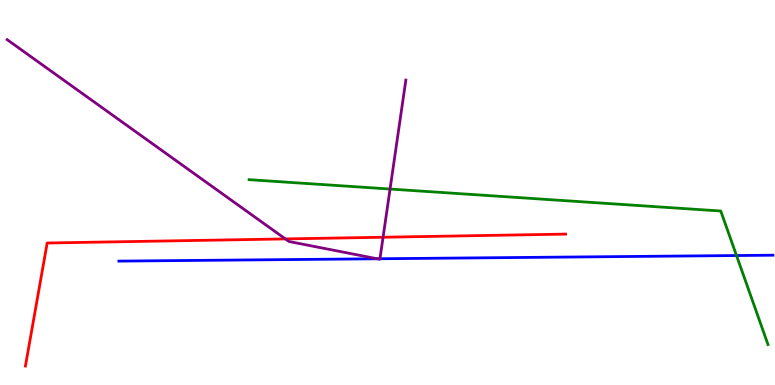[{'lines': ['blue', 'red'], 'intersections': []}, {'lines': ['green', 'red'], 'intersections': []}, {'lines': ['purple', 'red'], 'intersections': [{'x': 3.68, 'y': 3.79}, {'x': 4.94, 'y': 3.84}]}, {'lines': ['blue', 'green'], 'intersections': [{'x': 9.5, 'y': 3.36}]}, {'lines': ['blue', 'purple'], 'intersections': [{'x': 4.87, 'y': 3.28}, {'x': 4.9, 'y': 3.28}]}, {'lines': ['green', 'purple'], 'intersections': [{'x': 5.03, 'y': 5.09}]}]